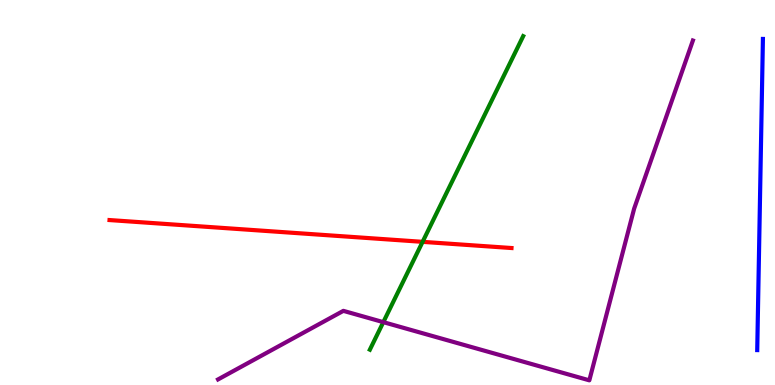[{'lines': ['blue', 'red'], 'intersections': []}, {'lines': ['green', 'red'], 'intersections': [{'x': 5.45, 'y': 3.72}]}, {'lines': ['purple', 'red'], 'intersections': []}, {'lines': ['blue', 'green'], 'intersections': []}, {'lines': ['blue', 'purple'], 'intersections': []}, {'lines': ['green', 'purple'], 'intersections': [{'x': 4.95, 'y': 1.63}]}]